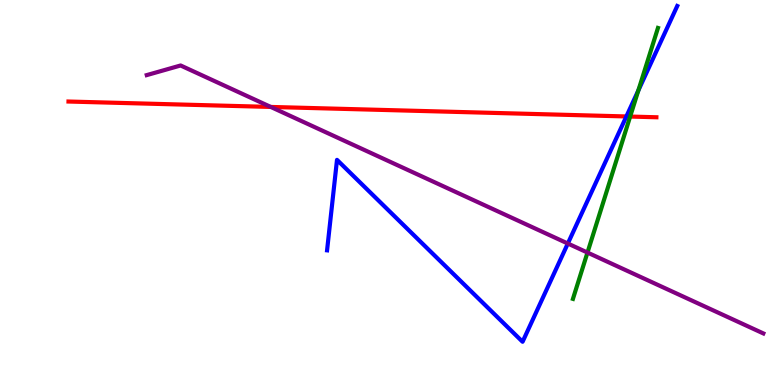[{'lines': ['blue', 'red'], 'intersections': [{'x': 8.08, 'y': 6.98}]}, {'lines': ['green', 'red'], 'intersections': [{'x': 8.13, 'y': 6.97}]}, {'lines': ['purple', 'red'], 'intersections': [{'x': 3.49, 'y': 7.22}]}, {'lines': ['blue', 'green'], 'intersections': [{'x': 8.24, 'y': 7.65}]}, {'lines': ['blue', 'purple'], 'intersections': [{'x': 7.33, 'y': 3.67}]}, {'lines': ['green', 'purple'], 'intersections': [{'x': 7.58, 'y': 3.44}]}]